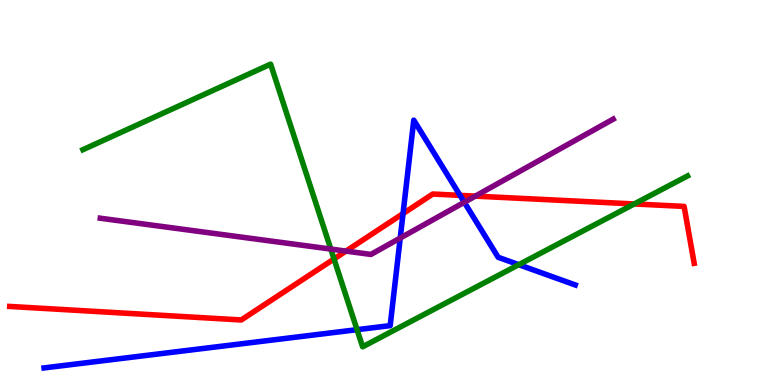[{'lines': ['blue', 'red'], 'intersections': [{'x': 5.2, 'y': 4.45}, {'x': 5.94, 'y': 4.93}]}, {'lines': ['green', 'red'], 'intersections': [{'x': 4.31, 'y': 3.27}, {'x': 8.18, 'y': 4.7}]}, {'lines': ['purple', 'red'], 'intersections': [{'x': 4.46, 'y': 3.48}, {'x': 6.13, 'y': 4.91}]}, {'lines': ['blue', 'green'], 'intersections': [{'x': 4.61, 'y': 1.44}, {'x': 6.69, 'y': 3.13}]}, {'lines': ['blue', 'purple'], 'intersections': [{'x': 5.16, 'y': 3.82}, {'x': 5.99, 'y': 4.75}]}, {'lines': ['green', 'purple'], 'intersections': [{'x': 4.27, 'y': 3.53}]}]